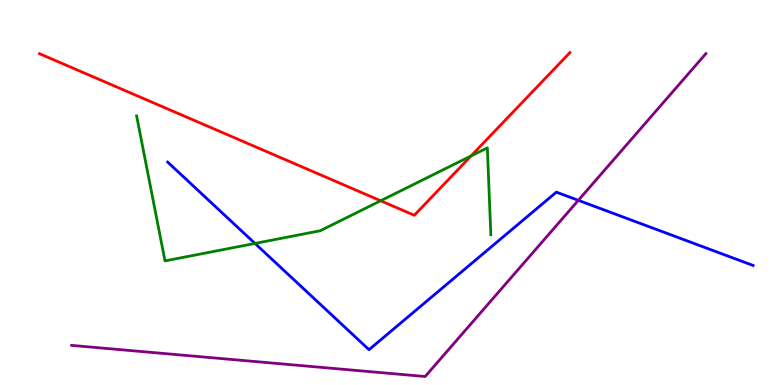[{'lines': ['blue', 'red'], 'intersections': []}, {'lines': ['green', 'red'], 'intersections': [{'x': 4.91, 'y': 4.79}, {'x': 6.08, 'y': 5.95}]}, {'lines': ['purple', 'red'], 'intersections': []}, {'lines': ['blue', 'green'], 'intersections': [{'x': 3.29, 'y': 3.68}]}, {'lines': ['blue', 'purple'], 'intersections': [{'x': 7.46, 'y': 4.8}]}, {'lines': ['green', 'purple'], 'intersections': []}]